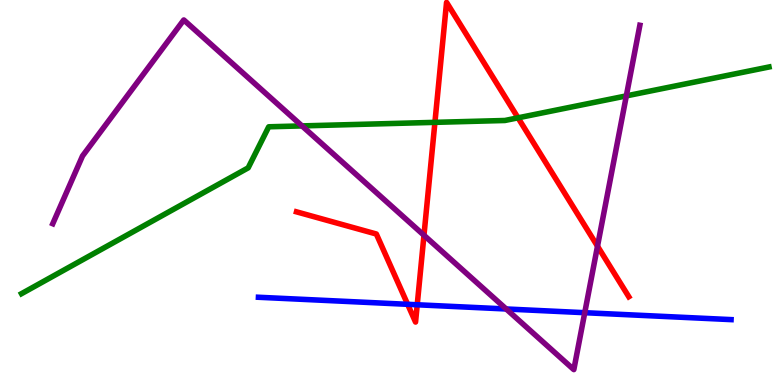[{'lines': ['blue', 'red'], 'intersections': [{'x': 5.26, 'y': 2.1}, {'x': 5.38, 'y': 2.08}]}, {'lines': ['green', 'red'], 'intersections': [{'x': 5.61, 'y': 6.82}, {'x': 6.68, 'y': 6.94}]}, {'lines': ['purple', 'red'], 'intersections': [{'x': 5.47, 'y': 3.89}, {'x': 7.71, 'y': 3.61}]}, {'lines': ['blue', 'green'], 'intersections': []}, {'lines': ['blue', 'purple'], 'intersections': [{'x': 6.53, 'y': 1.97}, {'x': 7.55, 'y': 1.88}]}, {'lines': ['green', 'purple'], 'intersections': [{'x': 3.9, 'y': 6.73}, {'x': 8.08, 'y': 7.51}]}]